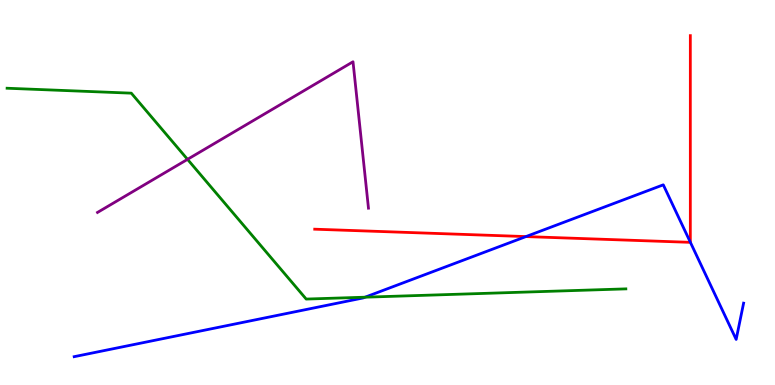[{'lines': ['blue', 'red'], 'intersections': [{'x': 6.79, 'y': 3.85}, {'x': 8.91, 'y': 3.71}]}, {'lines': ['green', 'red'], 'intersections': []}, {'lines': ['purple', 'red'], 'intersections': []}, {'lines': ['blue', 'green'], 'intersections': [{'x': 4.71, 'y': 2.28}]}, {'lines': ['blue', 'purple'], 'intersections': []}, {'lines': ['green', 'purple'], 'intersections': [{'x': 2.42, 'y': 5.86}]}]